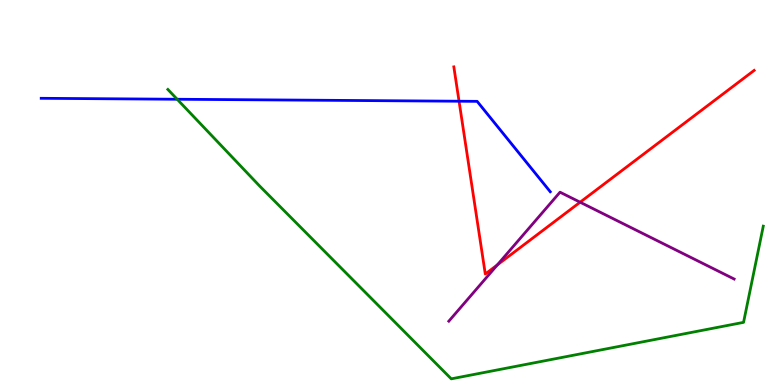[{'lines': ['blue', 'red'], 'intersections': [{'x': 5.92, 'y': 7.37}]}, {'lines': ['green', 'red'], 'intersections': []}, {'lines': ['purple', 'red'], 'intersections': [{'x': 6.42, 'y': 3.12}, {'x': 7.49, 'y': 4.75}]}, {'lines': ['blue', 'green'], 'intersections': [{'x': 2.29, 'y': 7.42}]}, {'lines': ['blue', 'purple'], 'intersections': []}, {'lines': ['green', 'purple'], 'intersections': []}]